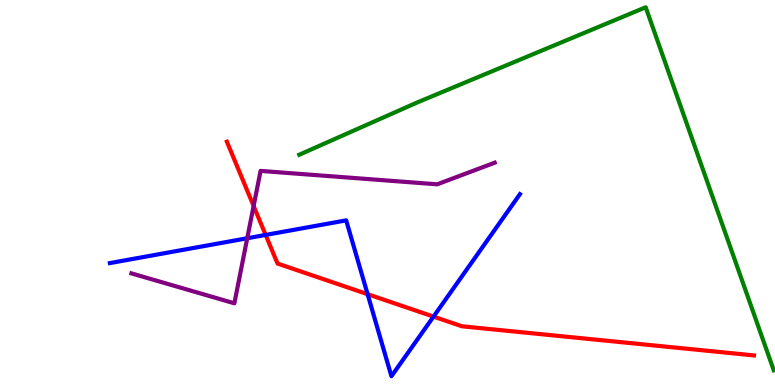[{'lines': ['blue', 'red'], 'intersections': [{'x': 3.43, 'y': 3.9}, {'x': 4.74, 'y': 2.36}, {'x': 5.59, 'y': 1.78}]}, {'lines': ['green', 'red'], 'intersections': []}, {'lines': ['purple', 'red'], 'intersections': [{'x': 3.27, 'y': 4.65}]}, {'lines': ['blue', 'green'], 'intersections': []}, {'lines': ['blue', 'purple'], 'intersections': [{'x': 3.19, 'y': 3.81}]}, {'lines': ['green', 'purple'], 'intersections': []}]